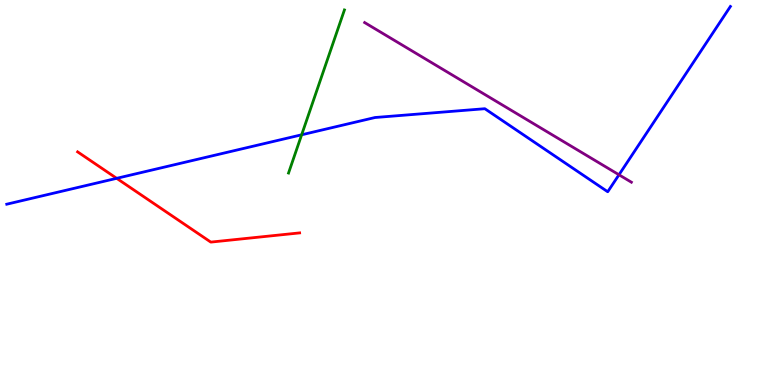[{'lines': ['blue', 'red'], 'intersections': [{'x': 1.51, 'y': 5.37}]}, {'lines': ['green', 'red'], 'intersections': []}, {'lines': ['purple', 'red'], 'intersections': []}, {'lines': ['blue', 'green'], 'intersections': [{'x': 3.89, 'y': 6.5}]}, {'lines': ['blue', 'purple'], 'intersections': [{'x': 7.99, 'y': 5.46}]}, {'lines': ['green', 'purple'], 'intersections': []}]